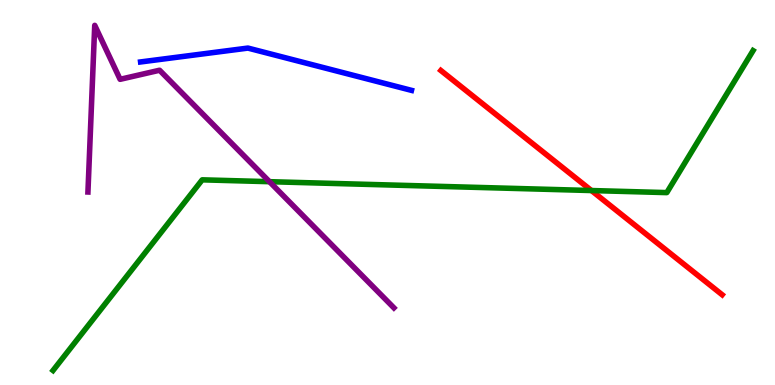[{'lines': ['blue', 'red'], 'intersections': []}, {'lines': ['green', 'red'], 'intersections': [{'x': 7.63, 'y': 5.05}]}, {'lines': ['purple', 'red'], 'intersections': []}, {'lines': ['blue', 'green'], 'intersections': []}, {'lines': ['blue', 'purple'], 'intersections': []}, {'lines': ['green', 'purple'], 'intersections': [{'x': 3.48, 'y': 5.28}]}]